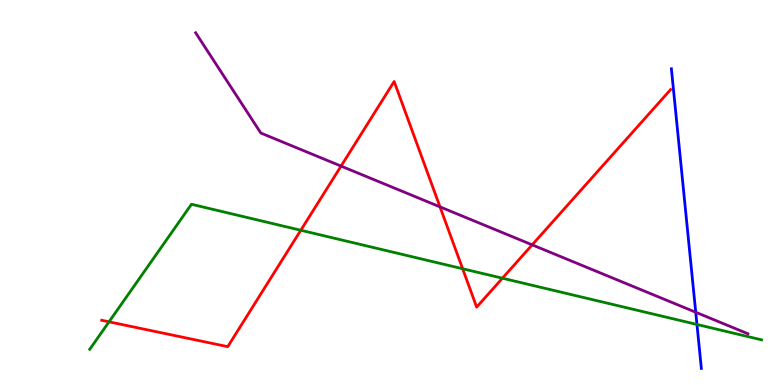[{'lines': ['blue', 'red'], 'intersections': []}, {'lines': ['green', 'red'], 'intersections': [{'x': 1.41, 'y': 1.64}, {'x': 3.88, 'y': 4.02}, {'x': 5.97, 'y': 3.02}, {'x': 6.48, 'y': 2.77}]}, {'lines': ['purple', 'red'], 'intersections': [{'x': 4.4, 'y': 5.69}, {'x': 5.68, 'y': 4.63}, {'x': 6.87, 'y': 3.64}]}, {'lines': ['blue', 'green'], 'intersections': [{'x': 8.99, 'y': 1.57}]}, {'lines': ['blue', 'purple'], 'intersections': [{'x': 8.98, 'y': 1.89}]}, {'lines': ['green', 'purple'], 'intersections': []}]